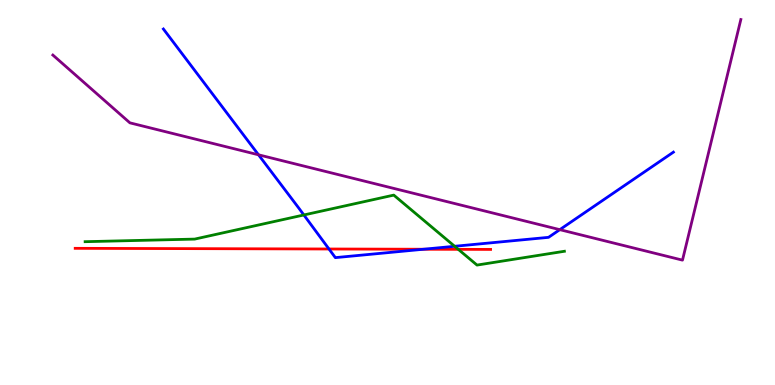[{'lines': ['blue', 'red'], 'intersections': [{'x': 4.24, 'y': 3.53}, {'x': 5.46, 'y': 3.53}]}, {'lines': ['green', 'red'], 'intersections': [{'x': 5.91, 'y': 3.52}]}, {'lines': ['purple', 'red'], 'intersections': []}, {'lines': ['blue', 'green'], 'intersections': [{'x': 3.92, 'y': 4.42}, {'x': 5.87, 'y': 3.6}]}, {'lines': ['blue', 'purple'], 'intersections': [{'x': 3.34, 'y': 5.98}, {'x': 7.22, 'y': 4.03}]}, {'lines': ['green', 'purple'], 'intersections': []}]